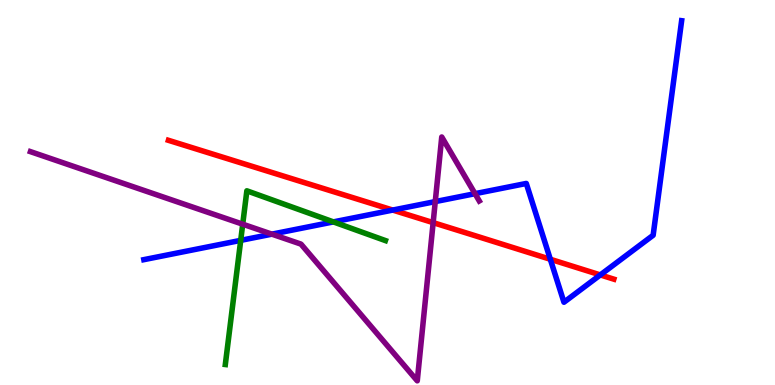[{'lines': ['blue', 'red'], 'intersections': [{'x': 5.07, 'y': 4.54}, {'x': 7.1, 'y': 3.27}, {'x': 7.75, 'y': 2.86}]}, {'lines': ['green', 'red'], 'intersections': []}, {'lines': ['purple', 'red'], 'intersections': [{'x': 5.59, 'y': 4.22}]}, {'lines': ['blue', 'green'], 'intersections': [{'x': 3.11, 'y': 3.76}, {'x': 4.3, 'y': 4.24}]}, {'lines': ['blue', 'purple'], 'intersections': [{'x': 3.51, 'y': 3.92}, {'x': 5.62, 'y': 4.76}, {'x': 6.13, 'y': 4.97}]}, {'lines': ['green', 'purple'], 'intersections': [{'x': 3.13, 'y': 4.18}]}]